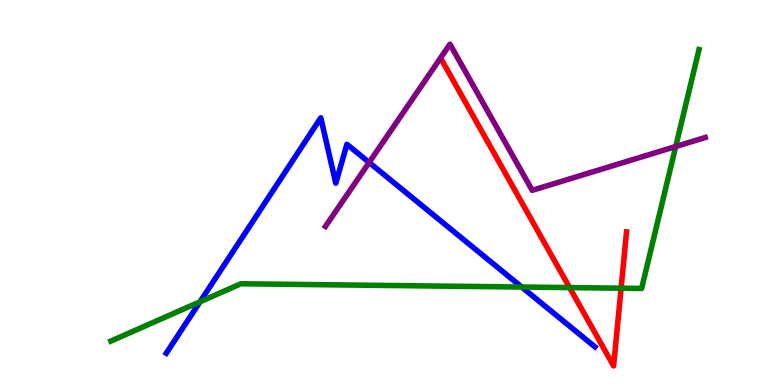[{'lines': ['blue', 'red'], 'intersections': []}, {'lines': ['green', 'red'], 'intersections': [{'x': 7.35, 'y': 2.53}, {'x': 8.01, 'y': 2.51}]}, {'lines': ['purple', 'red'], 'intersections': []}, {'lines': ['blue', 'green'], 'intersections': [{'x': 2.58, 'y': 2.16}, {'x': 6.73, 'y': 2.54}]}, {'lines': ['blue', 'purple'], 'intersections': [{'x': 4.76, 'y': 5.78}]}, {'lines': ['green', 'purple'], 'intersections': [{'x': 8.72, 'y': 6.19}]}]